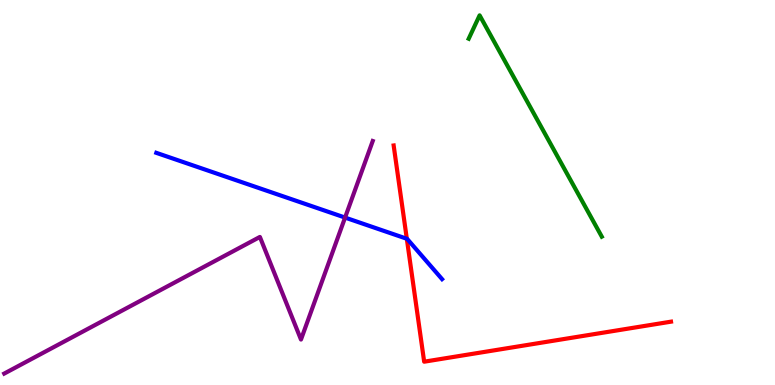[{'lines': ['blue', 'red'], 'intersections': [{'x': 5.25, 'y': 3.8}]}, {'lines': ['green', 'red'], 'intersections': []}, {'lines': ['purple', 'red'], 'intersections': []}, {'lines': ['blue', 'green'], 'intersections': []}, {'lines': ['blue', 'purple'], 'intersections': [{'x': 4.45, 'y': 4.35}]}, {'lines': ['green', 'purple'], 'intersections': []}]